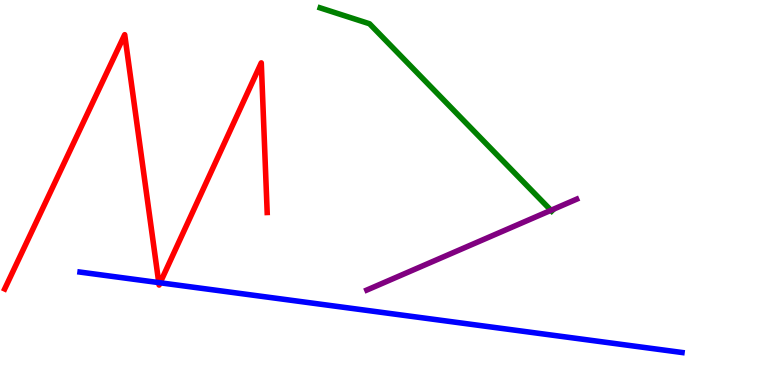[{'lines': ['blue', 'red'], 'intersections': [{'x': 2.05, 'y': 2.66}, {'x': 2.07, 'y': 2.66}]}, {'lines': ['green', 'red'], 'intersections': []}, {'lines': ['purple', 'red'], 'intersections': []}, {'lines': ['blue', 'green'], 'intersections': []}, {'lines': ['blue', 'purple'], 'intersections': []}, {'lines': ['green', 'purple'], 'intersections': [{'x': 7.11, 'y': 4.54}]}]